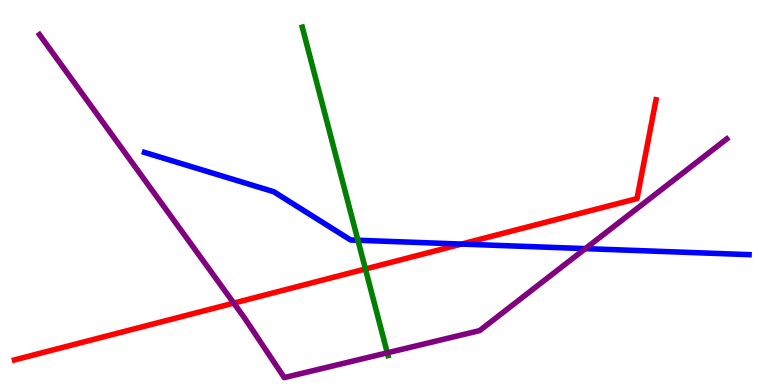[{'lines': ['blue', 'red'], 'intersections': [{'x': 5.96, 'y': 3.66}]}, {'lines': ['green', 'red'], 'intersections': [{'x': 4.72, 'y': 3.01}]}, {'lines': ['purple', 'red'], 'intersections': [{'x': 3.02, 'y': 2.13}]}, {'lines': ['blue', 'green'], 'intersections': [{'x': 4.62, 'y': 3.76}]}, {'lines': ['blue', 'purple'], 'intersections': [{'x': 7.55, 'y': 3.54}]}, {'lines': ['green', 'purple'], 'intersections': [{'x': 5.0, 'y': 0.836}]}]